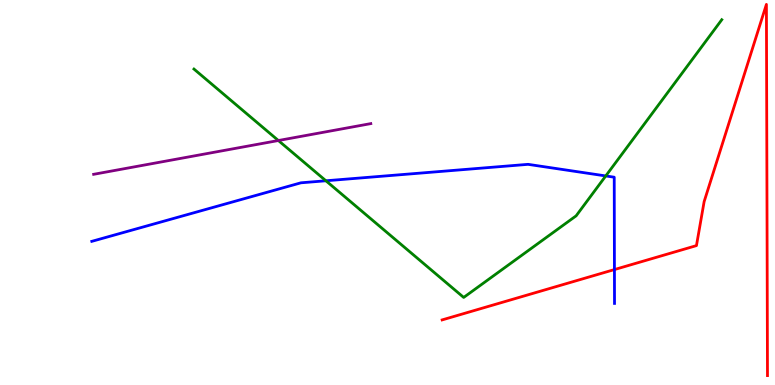[{'lines': ['blue', 'red'], 'intersections': [{'x': 7.93, 'y': 3.0}]}, {'lines': ['green', 'red'], 'intersections': []}, {'lines': ['purple', 'red'], 'intersections': []}, {'lines': ['blue', 'green'], 'intersections': [{'x': 4.21, 'y': 5.3}, {'x': 7.82, 'y': 5.43}]}, {'lines': ['blue', 'purple'], 'intersections': []}, {'lines': ['green', 'purple'], 'intersections': [{'x': 3.59, 'y': 6.35}]}]